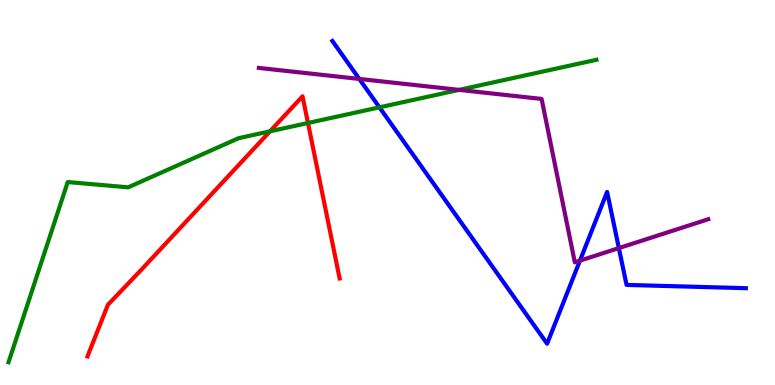[{'lines': ['blue', 'red'], 'intersections': []}, {'lines': ['green', 'red'], 'intersections': [{'x': 3.48, 'y': 6.59}, {'x': 3.97, 'y': 6.81}]}, {'lines': ['purple', 'red'], 'intersections': []}, {'lines': ['blue', 'green'], 'intersections': [{'x': 4.9, 'y': 7.21}]}, {'lines': ['blue', 'purple'], 'intersections': [{'x': 4.64, 'y': 7.95}, {'x': 7.48, 'y': 3.23}, {'x': 7.99, 'y': 3.56}]}, {'lines': ['green', 'purple'], 'intersections': [{'x': 5.92, 'y': 7.67}]}]